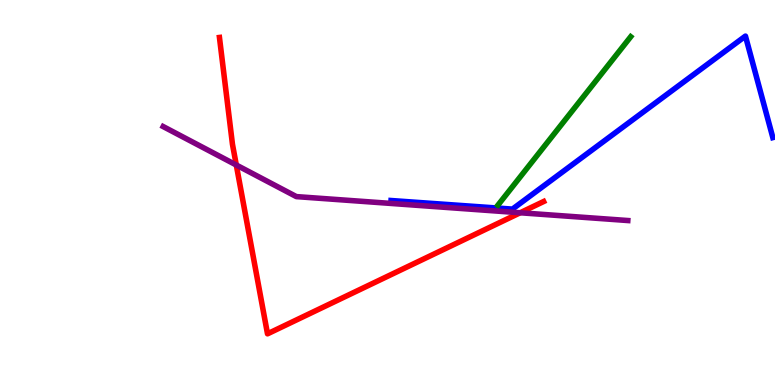[{'lines': ['blue', 'red'], 'intersections': []}, {'lines': ['green', 'red'], 'intersections': []}, {'lines': ['purple', 'red'], 'intersections': [{'x': 3.05, 'y': 5.71}, {'x': 6.71, 'y': 4.47}]}, {'lines': ['blue', 'green'], 'intersections': []}, {'lines': ['blue', 'purple'], 'intersections': []}, {'lines': ['green', 'purple'], 'intersections': []}]